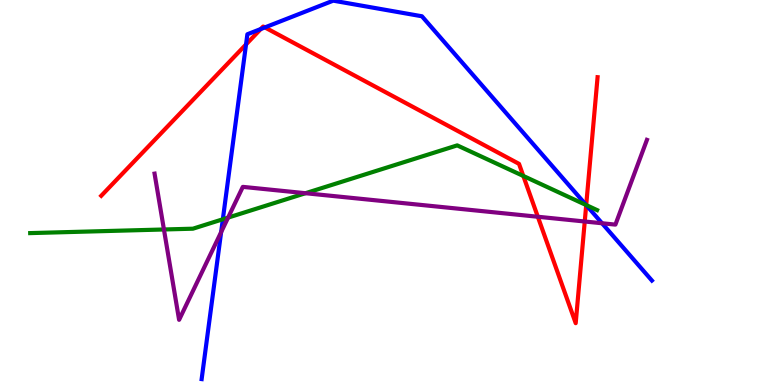[{'lines': ['blue', 'red'], 'intersections': [{'x': 3.17, 'y': 8.85}, {'x': 3.37, 'y': 9.25}, {'x': 3.42, 'y': 9.29}, {'x': 7.56, 'y': 4.67}]}, {'lines': ['green', 'red'], 'intersections': [{'x': 6.75, 'y': 5.43}, {'x': 7.56, 'y': 4.67}]}, {'lines': ['purple', 'red'], 'intersections': [{'x': 6.94, 'y': 4.37}, {'x': 7.55, 'y': 4.25}]}, {'lines': ['blue', 'green'], 'intersections': [{'x': 2.88, 'y': 4.3}, {'x': 7.56, 'y': 4.67}]}, {'lines': ['blue', 'purple'], 'intersections': [{'x': 2.85, 'y': 3.97}, {'x': 7.77, 'y': 4.2}]}, {'lines': ['green', 'purple'], 'intersections': [{'x': 2.12, 'y': 4.04}, {'x': 2.94, 'y': 4.35}, {'x': 3.94, 'y': 4.98}]}]